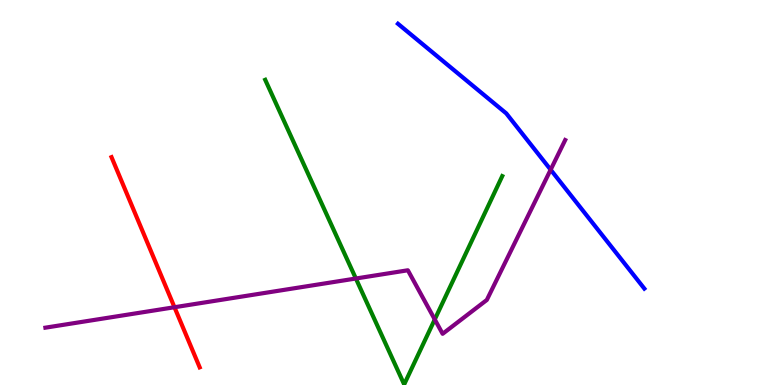[{'lines': ['blue', 'red'], 'intersections': []}, {'lines': ['green', 'red'], 'intersections': []}, {'lines': ['purple', 'red'], 'intersections': [{'x': 2.25, 'y': 2.02}]}, {'lines': ['blue', 'green'], 'intersections': []}, {'lines': ['blue', 'purple'], 'intersections': [{'x': 7.11, 'y': 5.59}]}, {'lines': ['green', 'purple'], 'intersections': [{'x': 4.59, 'y': 2.77}, {'x': 5.61, 'y': 1.7}]}]